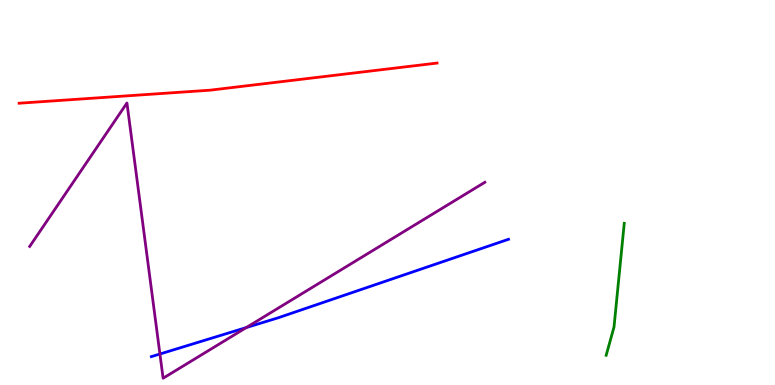[{'lines': ['blue', 'red'], 'intersections': []}, {'lines': ['green', 'red'], 'intersections': []}, {'lines': ['purple', 'red'], 'intersections': []}, {'lines': ['blue', 'green'], 'intersections': []}, {'lines': ['blue', 'purple'], 'intersections': [{'x': 2.06, 'y': 0.805}, {'x': 3.18, 'y': 1.49}]}, {'lines': ['green', 'purple'], 'intersections': []}]